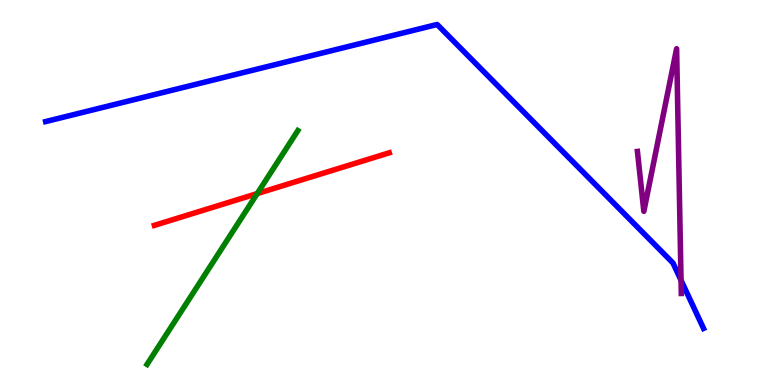[{'lines': ['blue', 'red'], 'intersections': []}, {'lines': ['green', 'red'], 'intersections': [{'x': 3.32, 'y': 4.97}]}, {'lines': ['purple', 'red'], 'intersections': []}, {'lines': ['blue', 'green'], 'intersections': []}, {'lines': ['blue', 'purple'], 'intersections': [{'x': 8.79, 'y': 2.72}]}, {'lines': ['green', 'purple'], 'intersections': []}]